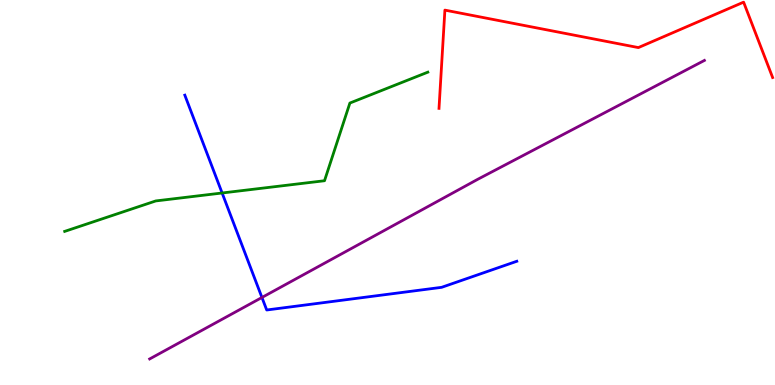[{'lines': ['blue', 'red'], 'intersections': []}, {'lines': ['green', 'red'], 'intersections': []}, {'lines': ['purple', 'red'], 'intersections': []}, {'lines': ['blue', 'green'], 'intersections': [{'x': 2.87, 'y': 4.99}]}, {'lines': ['blue', 'purple'], 'intersections': [{'x': 3.38, 'y': 2.27}]}, {'lines': ['green', 'purple'], 'intersections': []}]